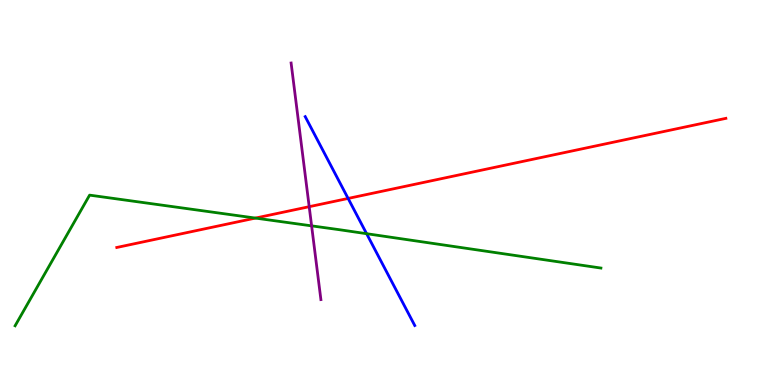[{'lines': ['blue', 'red'], 'intersections': [{'x': 4.49, 'y': 4.85}]}, {'lines': ['green', 'red'], 'intersections': [{'x': 3.3, 'y': 4.34}]}, {'lines': ['purple', 'red'], 'intersections': [{'x': 3.99, 'y': 4.63}]}, {'lines': ['blue', 'green'], 'intersections': [{'x': 4.73, 'y': 3.93}]}, {'lines': ['blue', 'purple'], 'intersections': []}, {'lines': ['green', 'purple'], 'intersections': [{'x': 4.02, 'y': 4.13}]}]